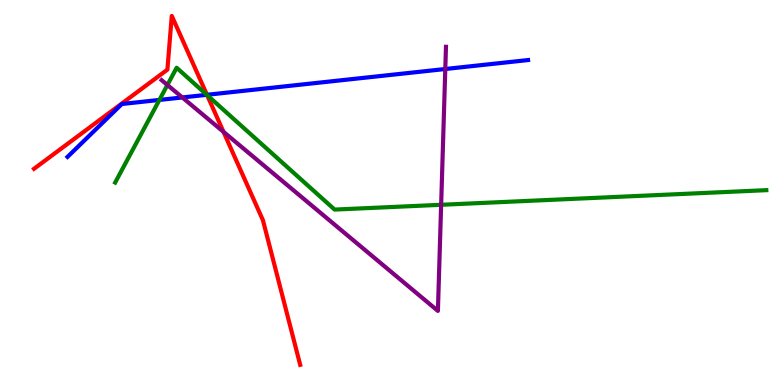[{'lines': ['blue', 'red'], 'intersections': [{'x': 2.67, 'y': 7.54}]}, {'lines': ['green', 'red'], 'intersections': [{'x': 2.67, 'y': 7.53}]}, {'lines': ['purple', 'red'], 'intersections': [{'x': 2.88, 'y': 6.58}]}, {'lines': ['blue', 'green'], 'intersections': [{'x': 2.06, 'y': 7.4}, {'x': 2.67, 'y': 7.54}]}, {'lines': ['blue', 'purple'], 'intersections': [{'x': 2.35, 'y': 7.47}, {'x': 5.75, 'y': 8.21}]}, {'lines': ['green', 'purple'], 'intersections': [{'x': 2.16, 'y': 7.79}, {'x': 5.69, 'y': 4.68}]}]